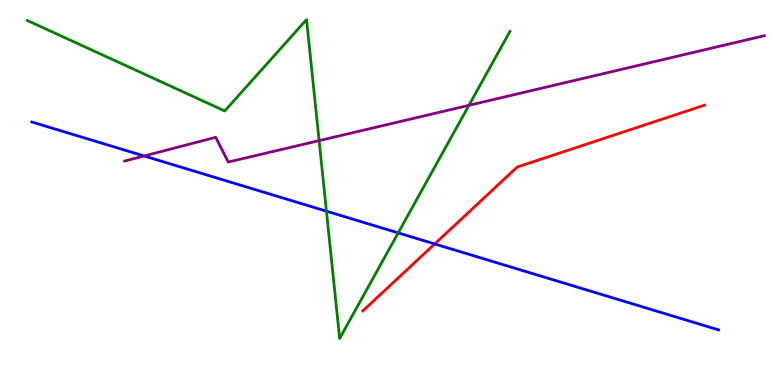[{'lines': ['blue', 'red'], 'intersections': [{'x': 5.61, 'y': 3.66}]}, {'lines': ['green', 'red'], 'intersections': []}, {'lines': ['purple', 'red'], 'intersections': []}, {'lines': ['blue', 'green'], 'intersections': [{'x': 4.21, 'y': 4.51}, {'x': 5.14, 'y': 3.95}]}, {'lines': ['blue', 'purple'], 'intersections': [{'x': 1.86, 'y': 5.95}]}, {'lines': ['green', 'purple'], 'intersections': [{'x': 4.12, 'y': 6.35}, {'x': 6.05, 'y': 7.26}]}]